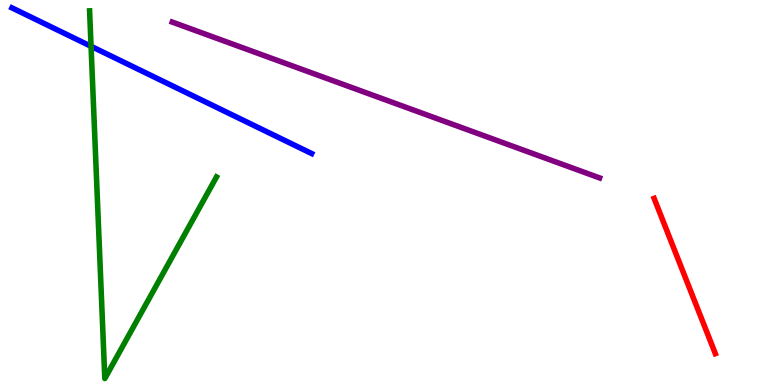[{'lines': ['blue', 'red'], 'intersections': []}, {'lines': ['green', 'red'], 'intersections': []}, {'lines': ['purple', 'red'], 'intersections': []}, {'lines': ['blue', 'green'], 'intersections': [{'x': 1.17, 'y': 8.8}]}, {'lines': ['blue', 'purple'], 'intersections': []}, {'lines': ['green', 'purple'], 'intersections': []}]